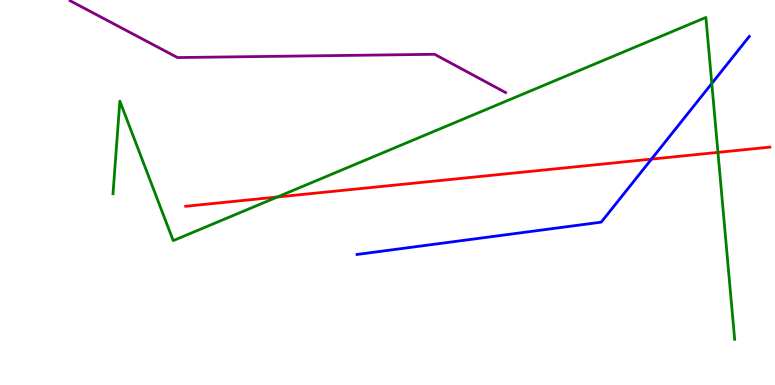[{'lines': ['blue', 'red'], 'intersections': [{'x': 8.41, 'y': 5.87}]}, {'lines': ['green', 'red'], 'intersections': [{'x': 3.58, 'y': 4.88}, {'x': 9.26, 'y': 6.04}]}, {'lines': ['purple', 'red'], 'intersections': []}, {'lines': ['blue', 'green'], 'intersections': [{'x': 9.18, 'y': 7.83}]}, {'lines': ['blue', 'purple'], 'intersections': []}, {'lines': ['green', 'purple'], 'intersections': []}]